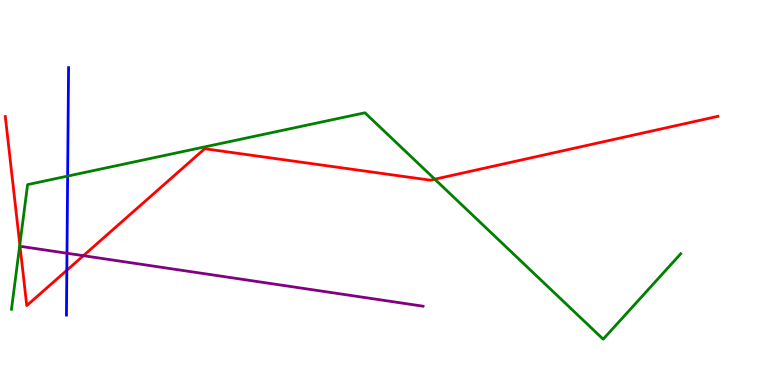[{'lines': ['blue', 'red'], 'intersections': [{'x': 0.862, 'y': 2.98}]}, {'lines': ['green', 'red'], 'intersections': [{'x': 0.256, 'y': 3.65}, {'x': 5.61, 'y': 5.35}]}, {'lines': ['purple', 'red'], 'intersections': [{'x': 1.08, 'y': 3.36}]}, {'lines': ['blue', 'green'], 'intersections': [{'x': 0.873, 'y': 5.43}]}, {'lines': ['blue', 'purple'], 'intersections': [{'x': 0.864, 'y': 3.42}]}, {'lines': ['green', 'purple'], 'intersections': []}]